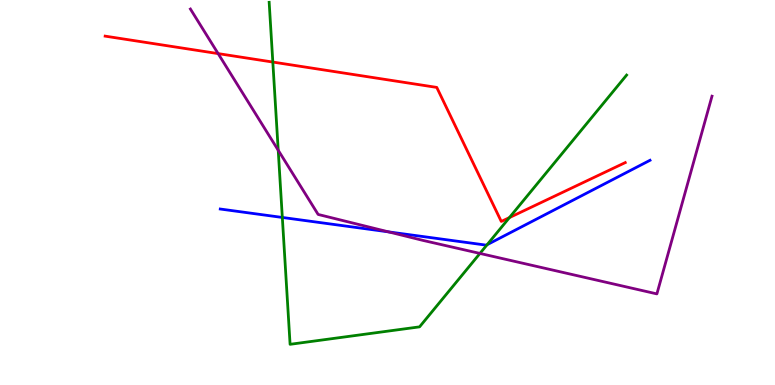[{'lines': ['blue', 'red'], 'intersections': []}, {'lines': ['green', 'red'], 'intersections': [{'x': 3.52, 'y': 8.39}, {'x': 6.57, 'y': 4.35}]}, {'lines': ['purple', 'red'], 'intersections': [{'x': 2.81, 'y': 8.61}]}, {'lines': ['blue', 'green'], 'intersections': [{'x': 3.64, 'y': 4.35}, {'x': 6.29, 'y': 3.64}]}, {'lines': ['blue', 'purple'], 'intersections': [{'x': 5.01, 'y': 3.98}]}, {'lines': ['green', 'purple'], 'intersections': [{'x': 3.59, 'y': 6.1}, {'x': 6.19, 'y': 3.42}]}]